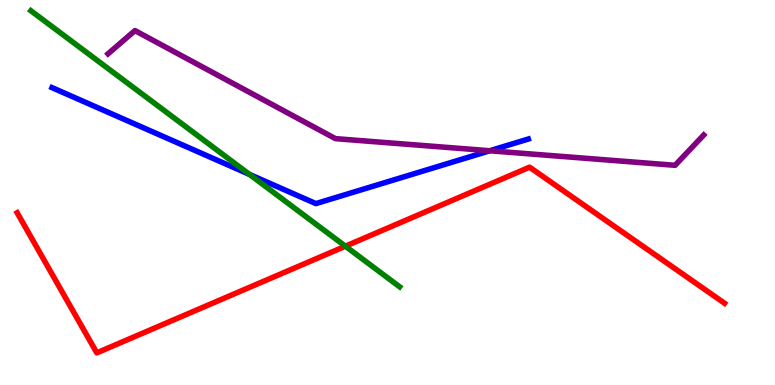[{'lines': ['blue', 'red'], 'intersections': []}, {'lines': ['green', 'red'], 'intersections': [{'x': 4.46, 'y': 3.61}]}, {'lines': ['purple', 'red'], 'intersections': []}, {'lines': ['blue', 'green'], 'intersections': [{'x': 3.22, 'y': 5.47}]}, {'lines': ['blue', 'purple'], 'intersections': [{'x': 6.32, 'y': 6.08}]}, {'lines': ['green', 'purple'], 'intersections': []}]